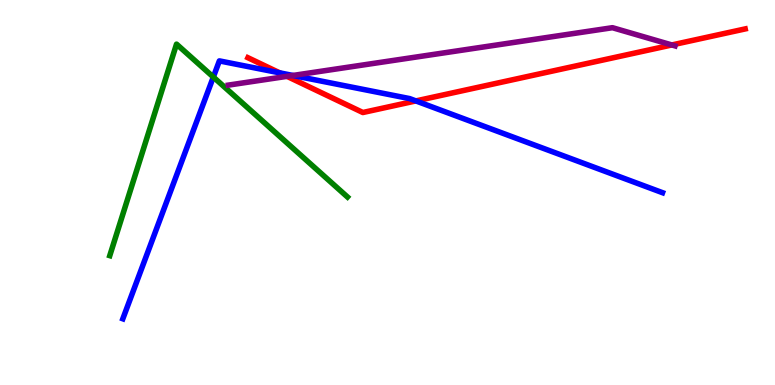[{'lines': ['blue', 'red'], 'intersections': [{'x': 3.61, 'y': 8.11}, {'x': 5.37, 'y': 7.38}]}, {'lines': ['green', 'red'], 'intersections': []}, {'lines': ['purple', 'red'], 'intersections': [{'x': 3.7, 'y': 8.02}, {'x': 8.67, 'y': 8.83}]}, {'lines': ['blue', 'green'], 'intersections': [{'x': 2.75, 'y': 8.0}]}, {'lines': ['blue', 'purple'], 'intersections': [{'x': 3.78, 'y': 8.04}]}, {'lines': ['green', 'purple'], 'intersections': []}]